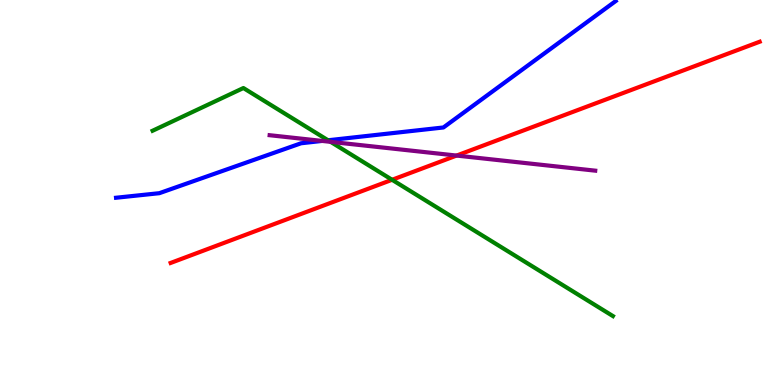[{'lines': ['blue', 'red'], 'intersections': []}, {'lines': ['green', 'red'], 'intersections': [{'x': 5.06, 'y': 5.33}]}, {'lines': ['purple', 'red'], 'intersections': [{'x': 5.89, 'y': 5.96}]}, {'lines': ['blue', 'green'], 'intersections': [{'x': 4.23, 'y': 6.36}]}, {'lines': ['blue', 'purple'], 'intersections': [{'x': 4.16, 'y': 6.34}]}, {'lines': ['green', 'purple'], 'intersections': [{'x': 4.27, 'y': 6.32}]}]